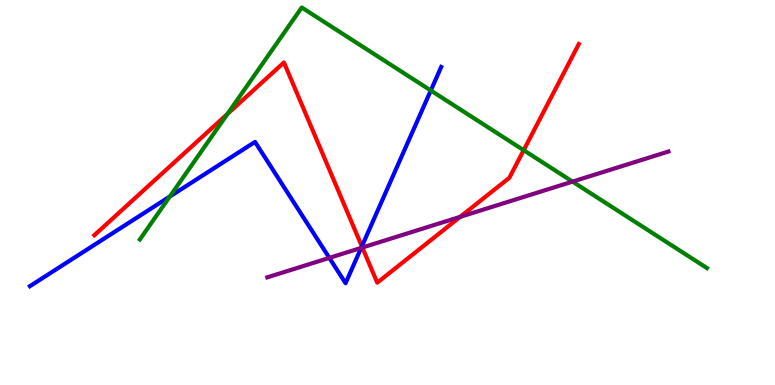[{'lines': ['blue', 'red'], 'intersections': [{'x': 4.67, 'y': 3.6}]}, {'lines': ['green', 'red'], 'intersections': [{'x': 2.94, 'y': 7.04}, {'x': 6.76, 'y': 6.1}]}, {'lines': ['purple', 'red'], 'intersections': [{'x': 4.68, 'y': 3.57}, {'x': 5.94, 'y': 4.37}]}, {'lines': ['blue', 'green'], 'intersections': [{'x': 2.19, 'y': 4.9}, {'x': 5.56, 'y': 7.65}]}, {'lines': ['blue', 'purple'], 'intersections': [{'x': 4.25, 'y': 3.3}, {'x': 4.66, 'y': 3.56}]}, {'lines': ['green', 'purple'], 'intersections': [{'x': 7.39, 'y': 5.28}]}]